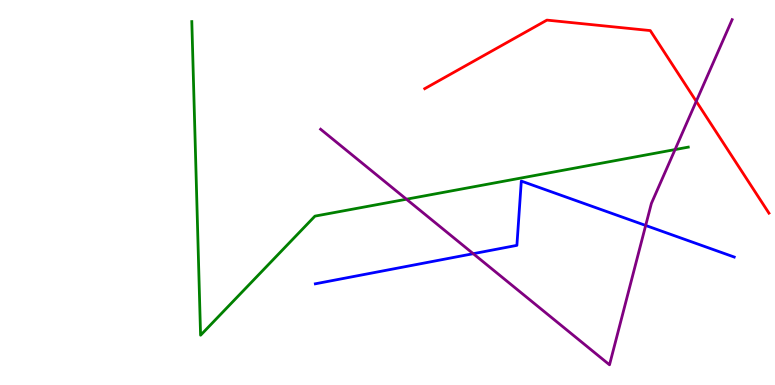[{'lines': ['blue', 'red'], 'intersections': []}, {'lines': ['green', 'red'], 'intersections': []}, {'lines': ['purple', 'red'], 'intersections': [{'x': 8.98, 'y': 7.37}]}, {'lines': ['blue', 'green'], 'intersections': []}, {'lines': ['blue', 'purple'], 'intersections': [{'x': 6.11, 'y': 3.41}, {'x': 8.33, 'y': 4.14}]}, {'lines': ['green', 'purple'], 'intersections': [{'x': 5.24, 'y': 4.83}, {'x': 8.71, 'y': 6.12}]}]